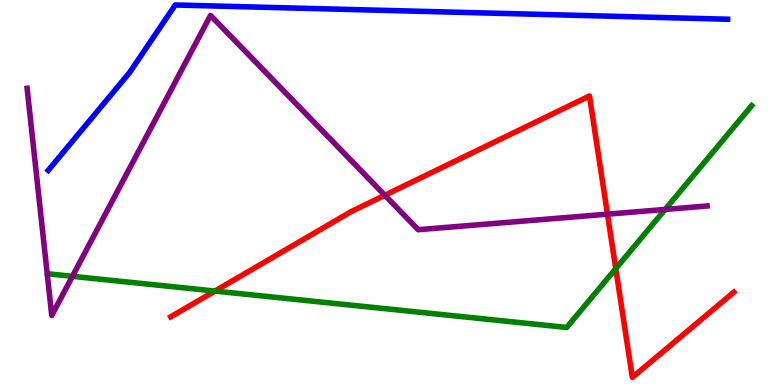[{'lines': ['blue', 'red'], 'intersections': []}, {'lines': ['green', 'red'], 'intersections': [{'x': 2.77, 'y': 2.44}, {'x': 7.95, 'y': 3.02}]}, {'lines': ['purple', 'red'], 'intersections': [{'x': 4.97, 'y': 4.93}, {'x': 7.84, 'y': 4.44}]}, {'lines': ['blue', 'green'], 'intersections': []}, {'lines': ['blue', 'purple'], 'intersections': []}, {'lines': ['green', 'purple'], 'intersections': [{'x': 0.935, 'y': 2.82}, {'x': 8.58, 'y': 4.56}]}]